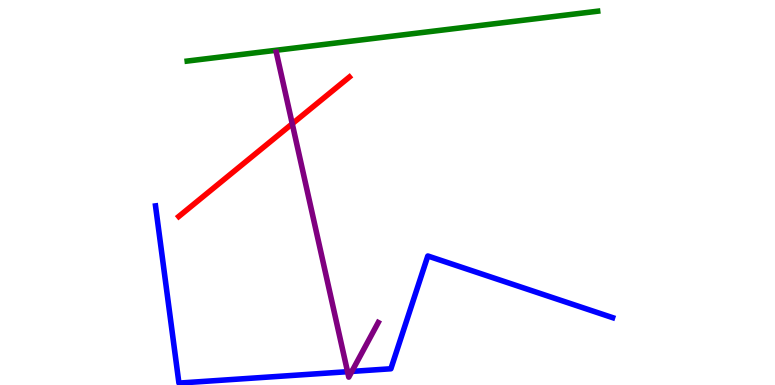[{'lines': ['blue', 'red'], 'intersections': []}, {'lines': ['green', 'red'], 'intersections': []}, {'lines': ['purple', 'red'], 'intersections': [{'x': 3.77, 'y': 6.79}]}, {'lines': ['blue', 'green'], 'intersections': []}, {'lines': ['blue', 'purple'], 'intersections': [{'x': 4.48, 'y': 0.345}, {'x': 4.54, 'y': 0.353}]}, {'lines': ['green', 'purple'], 'intersections': []}]